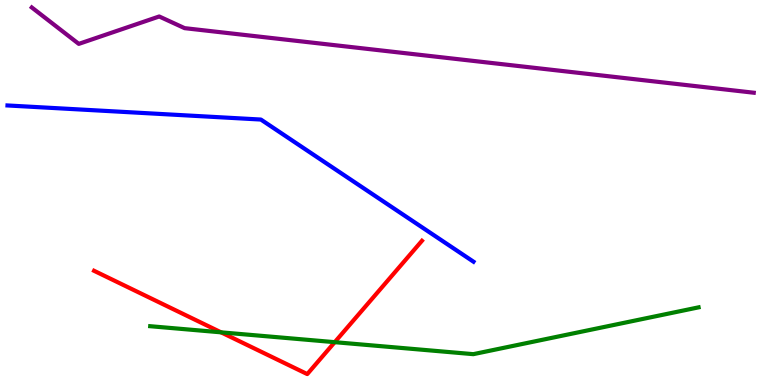[{'lines': ['blue', 'red'], 'intersections': []}, {'lines': ['green', 'red'], 'intersections': [{'x': 2.85, 'y': 1.37}, {'x': 4.32, 'y': 1.11}]}, {'lines': ['purple', 'red'], 'intersections': []}, {'lines': ['blue', 'green'], 'intersections': []}, {'lines': ['blue', 'purple'], 'intersections': []}, {'lines': ['green', 'purple'], 'intersections': []}]